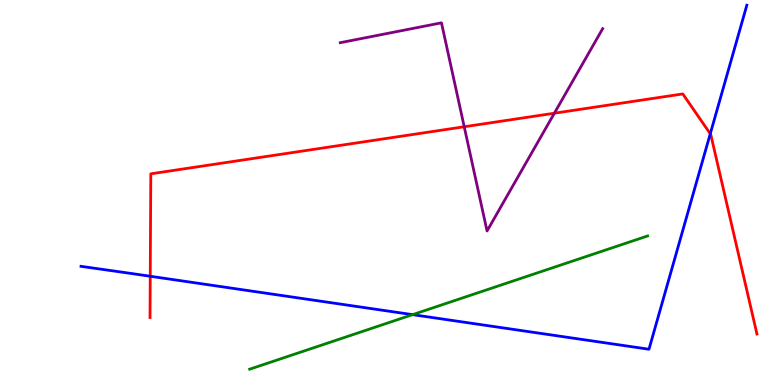[{'lines': ['blue', 'red'], 'intersections': [{'x': 1.94, 'y': 2.82}, {'x': 9.16, 'y': 6.53}]}, {'lines': ['green', 'red'], 'intersections': []}, {'lines': ['purple', 'red'], 'intersections': [{'x': 5.99, 'y': 6.71}, {'x': 7.15, 'y': 7.06}]}, {'lines': ['blue', 'green'], 'intersections': [{'x': 5.32, 'y': 1.83}]}, {'lines': ['blue', 'purple'], 'intersections': []}, {'lines': ['green', 'purple'], 'intersections': []}]